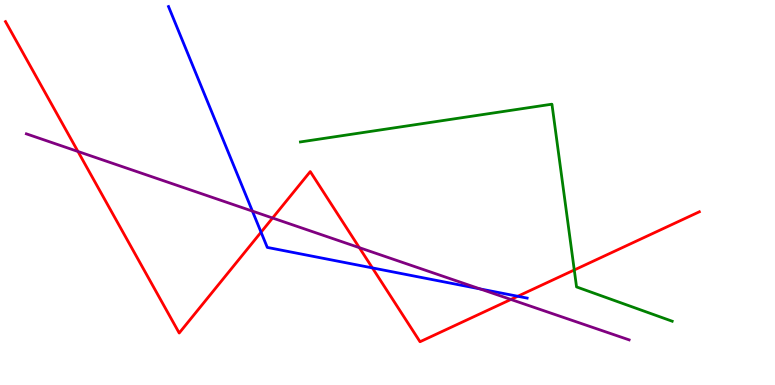[{'lines': ['blue', 'red'], 'intersections': [{'x': 3.37, 'y': 3.97}, {'x': 4.81, 'y': 3.04}, {'x': 6.68, 'y': 2.3}]}, {'lines': ['green', 'red'], 'intersections': [{'x': 7.41, 'y': 2.99}]}, {'lines': ['purple', 'red'], 'intersections': [{'x': 1.01, 'y': 6.07}, {'x': 3.52, 'y': 4.34}, {'x': 4.64, 'y': 3.57}, {'x': 6.59, 'y': 2.22}]}, {'lines': ['blue', 'green'], 'intersections': []}, {'lines': ['blue', 'purple'], 'intersections': [{'x': 3.26, 'y': 4.52}, {'x': 6.19, 'y': 2.5}]}, {'lines': ['green', 'purple'], 'intersections': []}]